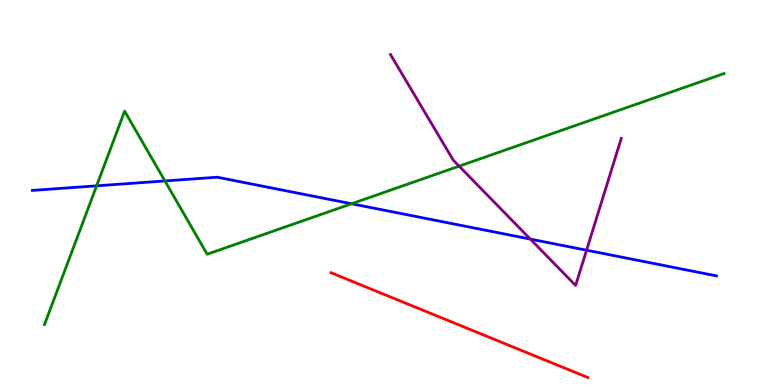[{'lines': ['blue', 'red'], 'intersections': []}, {'lines': ['green', 'red'], 'intersections': []}, {'lines': ['purple', 'red'], 'intersections': []}, {'lines': ['blue', 'green'], 'intersections': [{'x': 1.25, 'y': 5.17}, {'x': 2.13, 'y': 5.3}, {'x': 4.54, 'y': 4.71}]}, {'lines': ['blue', 'purple'], 'intersections': [{'x': 6.84, 'y': 3.79}, {'x': 7.57, 'y': 3.5}]}, {'lines': ['green', 'purple'], 'intersections': [{'x': 5.92, 'y': 5.68}]}]